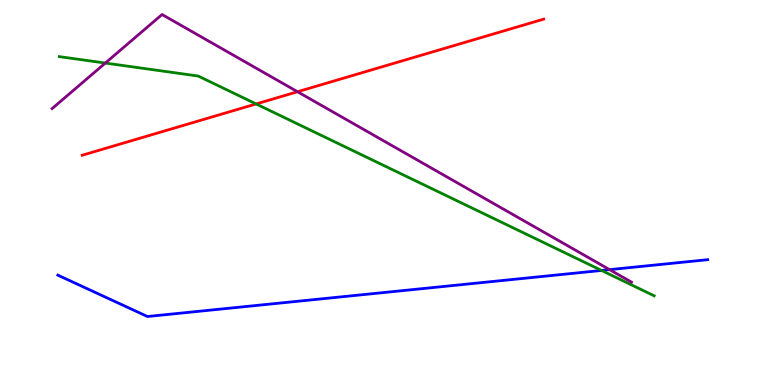[{'lines': ['blue', 'red'], 'intersections': []}, {'lines': ['green', 'red'], 'intersections': [{'x': 3.3, 'y': 7.3}]}, {'lines': ['purple', 'red'], 'intersections': [{'x': 3.84, 'y': 7.62}]}, {'lines': ['blue', 'green'], 'intersections': [{'x': 7.76, 'y': 2.98}]}, {'lines': ['blue', 'purple'], 'intersections': [{'x': 7.87, 'y': 3.0}]}, {'lines': ['green', 'purple'], 'intersections': [{'x': 1.36, 'y': 8.36}]}]